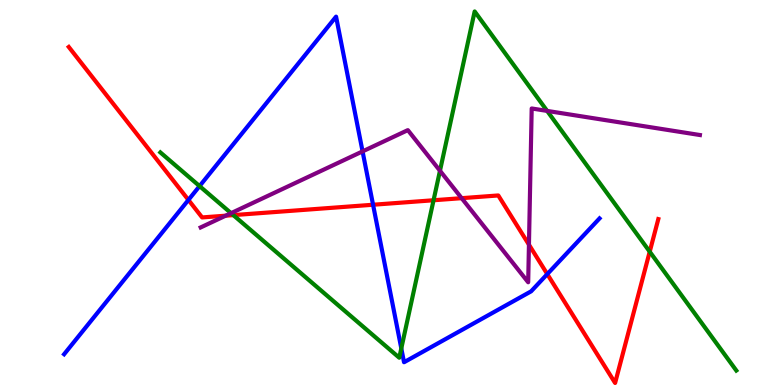[{'lines': ['blue', 'red'], 'intersections': [{'x': 2.43, 'y': 4.81}, {'x': 4.81, 'y': 4.68}, {'x': 7.06, 'y': 2.88}]}, {'lines': ['green', 'red'], 'intersections': [{'x': 3.01, 'y': 4.41}, {'x': 5.59, 'y': 4.8}, {'x': 8.38, 'y': 3.46}]}, {'lines': ['purple', 'red'], 'intersections': [{'x': 2.91, 'y': 4.4}, {'x': 5.96, 'y': 4.85}, {'x': 6.83, 'y': 3.64}]}, {'lines': ['blue', 'green'], 'intersections': [{'x': 2.57, 'y': 5.17}, {'x': 5.18, 'y': 0.951}]}, {'lines': ['blue', 'purple'], 'intersections': [{'x': 4.68, 'y': 6.07}]}, {'lines': ['green', 'purple'], 'intersections': [{'x': 2.98, 'y': 4.46}, {'x': 5.68, 'y': 5.56}, {'x': 7.06, 'y': 7.12}]}]